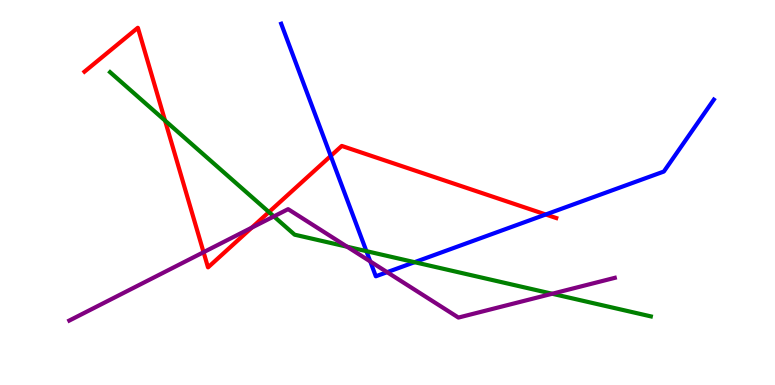[{'lines': ['blue', 'red'], 'intersections': [{'x': 4.27, 'y': 5.95}, {'x': 7.04, 'y': 4.43}]}, {'lines': ['green', 'red'], 'intersections': [{'x': 2.13, 'y': 6.87}, {'x': 3.47, 'y': 4.49}]}, {'lines': ['purple', 'red'], 'intersections': [{'x': 2.63, 'y': 3.45}, {'x': 3.25, 'y': 4.09}]}, {'lines': ['blue', 'green'], 'intersections': [{'x': 4.73, 'y': 3.48}, {'x': 5.35, 'y': 3.19}]}, {'lines': ['blue', 'purple'], 'intersections': [{'x': 4.78, 'y': 3.21}, {'x': 5.0, 'y': 2.93}]}, {'lines': ['green', 'purple'], 'intersections': [{'x': 3.53, 'y': 4.38}, {'x': 4.48, 'y': 3.59}, {'x': 7.12, 'y': 2.37}]}]